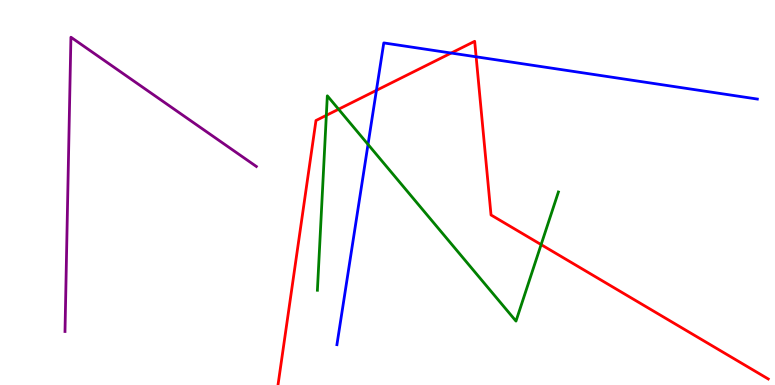[{'lines': ['blue', 'red'], 'intersections': [{'x': 4.86, 'y': 7.65}, {'x': 5.82, 'y': 8.62}, {'x': 6.14, 'y': 8.52}]}, {'lines': ['green', 'red'], 'intersections': [{'x': 4.21, 'y': 7.0}, {'x': 4.37, 'y': 7.16}, {'x': 6.98, 'y': 3.65}]}, {'lines': ['purple', 'red'], 'intersections': []}, {'lines': ['blue', 'green'], 'intersections': [{'x': 4.75, 'y': 6.25}]}, {'lines': ['blue', 'purple'], 'intersections': []}, {'lines': ['green', 'purple'], 'intersections': []}]